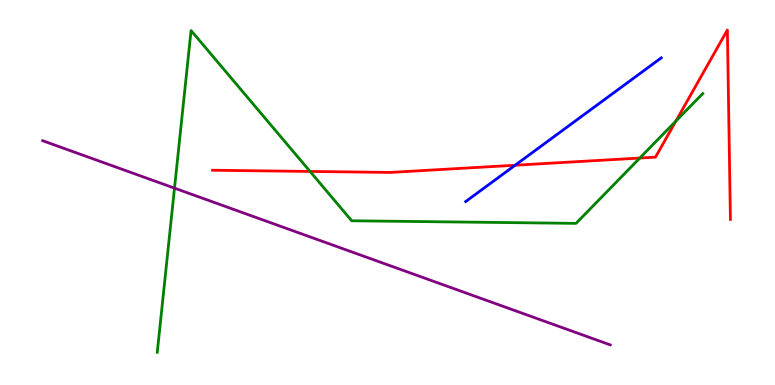[{'lines': ['blue', 'red'], 'intersections': [{'x': 6.65, 'y': 5.71}]}, {'lines': ['green', 'red'], 'intersections': [{'x': 4.0, 'y': 5.55}, {'x': 8.26, 'y': 5.89}, {'x': 8.72, 'y': 6.86}]}, {'lines': ['purple', 'red'], 'intersections': []}, {'lines': ['blue', 'green'], 'intersections': []}, {'lines': ['blue', 'purple'], 'intersections': []}, {'lines': ['green', 'purple'], 'intersections': [{'x': 2.25, 'y': 5.11}]}]